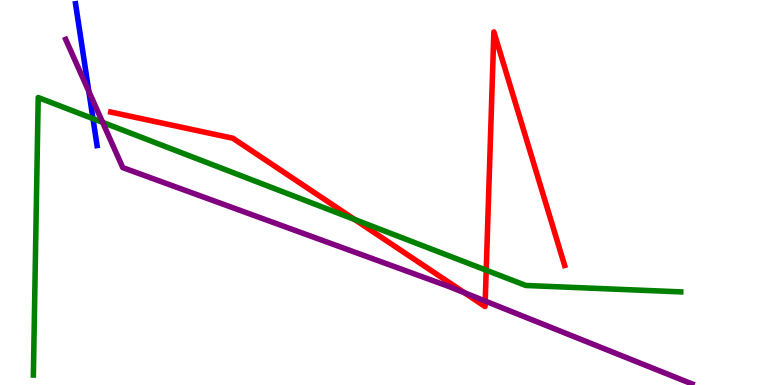[{'lines': ['blue', 'red'], 'intersections': []}, {'lines': ['green', 'red'], 'intersections': [{'x': 4.58, 'y': 4.3}, {'x': 6.27, 'y': 2.98}]}, {'lines': ['purple', 'red'], 'intersections': [{'x': 5.99, 'y': 2.4}, {'x': 6.26, 'y': 2.18}]}, {'lines': ['blue', 'green'], 'intersections': [{'x': 1.2, 'y': 6.92}]}, {'lines': ['blue', 'purple'], 'intersections': [{'x': 1.15, 'y': 7.63}]}, {'lines': ['green', 'purple'], 'intersections': [{'x': 1.32, 'y': 6.82}]}]